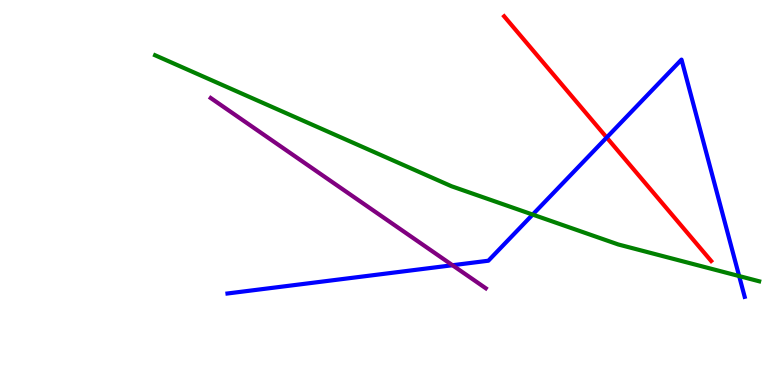[{'lines': ['blue', 'red'], 'intersections': [{'x': 7.83, 'y': 6.43}]}, {'lines': ['green', 'red'], 'intersections': []}, {'lines': ['purple', 'red'], 'intersections': []}, {'lines': ['blue', 'green'], 'intersections': [{'x': 6.87, 'y': 4.43}, {'x': 9.54, 'y': 2.83}]}, {'lines': ['blue', 'purple'], 'intersections': [{'x': 5.84, 'y': 3.11}]}, {'lines': ['green', 'purple'], 'intersections': []}]